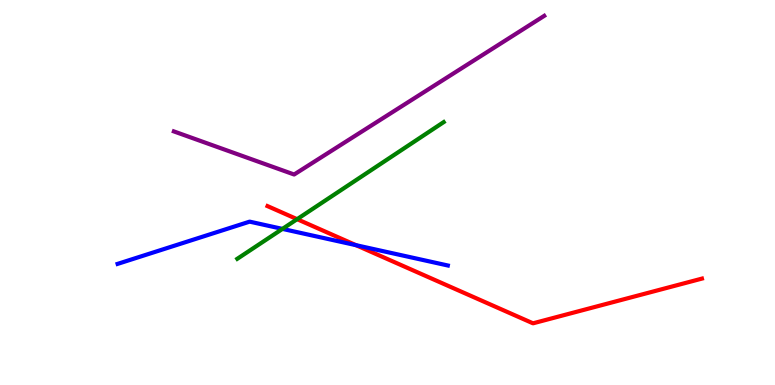[{'lines': ['blue', 'red'], 'intersections': [{'x': 4.59, 'y': 3.63}]}, {'lines': ['green', 'red'], 'intersections': [{'x': 3.83, 'y': 4.31}]}, {'lines': ['purple', 'red'], 'intersections': []}, {'lines': ['blue', 'green'], 'intersections': [{'x': 3.64, 'y': 4.05}]}, {'lines': ['blue', 'purple'], 'intersections': []}, {'lines': ['green', 'purple'], 'intersections': []}]